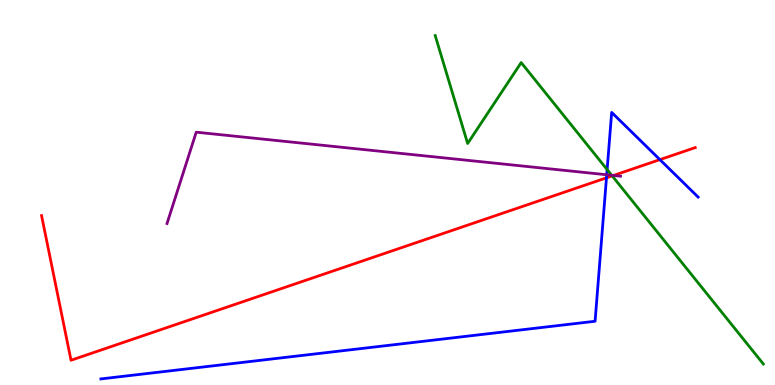[{'lines': ['blue', 'red'], 'intersections': [{'x': 7.83, 'y': 5.38}, {'x': 8.51, 'y': 5.85}]}, {'lines': ['green', 'red'], 'intersections': [{'x': 7.9, 'y': 5.43}]}, {'lines': ['purple', 'red'], 'intersections': [{'x': 7.92, 'y': 5.44}]}, {'lines': ['blue', 'green'], 'intersections': [{'x': 7.83, 'y': 5.6}]}, {'lines': ['blue', 'purple'], 'intersections': [{'x': 7.83, 'y': 5.46}]}, {'lines': ['green', 'purple'], 'intersections': [{'x': 7.89, 'y': 5.45}]}]